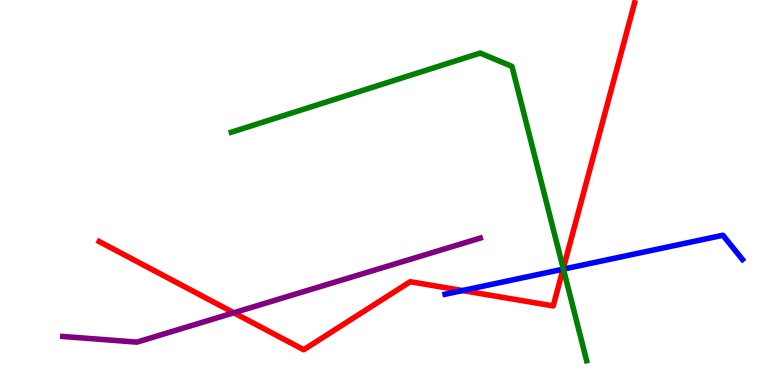[{'lines': ['blue', 'red'], 'intersections': [{'x': 5.97, 'y': 2.45}, {'x': 7.27, 'y': 3.01}]}, {'lines': ['green', 'red'], 'intersections': [{'x': 7.27, 'y': 3.03}]}, {'lines': ['purple', 'red'], 'intersections': [{'x': 3.02, 'y': 1.88}]}, {'lines': ['blue', 'green'], 'intersections': [{'x': 7.27, 'y': 3.01}]}, {'lines': ['blue', 'purple'], 'intersections': []}, {'lines': ['green', 'purple'], 'intersections': []}]